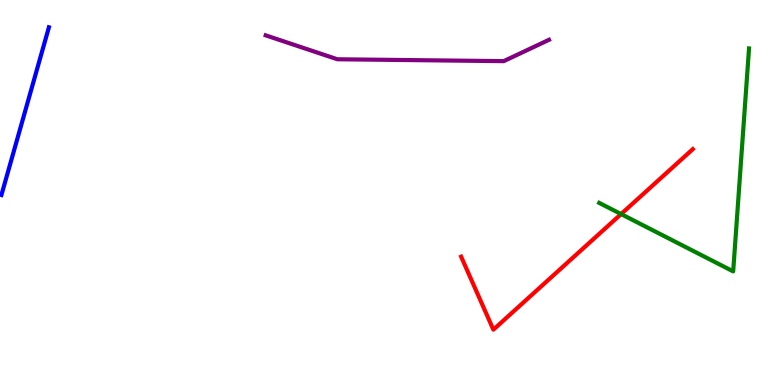[{'lines': ['blue', 'red'], 'intersections': []}, {'lines': ['green', 'red'], 'intersections': [{'x': 8.01, 'y': 4.44}]}, {'lines': ['purple', 'red'], 'intersections': []}, {'lines': ['blue', 'green'], 'intersections': []}, {'lines': ['blue', 'purple'], 'intersections': []}, {'lines': ['green', 'purple'], 'intersections': []}]